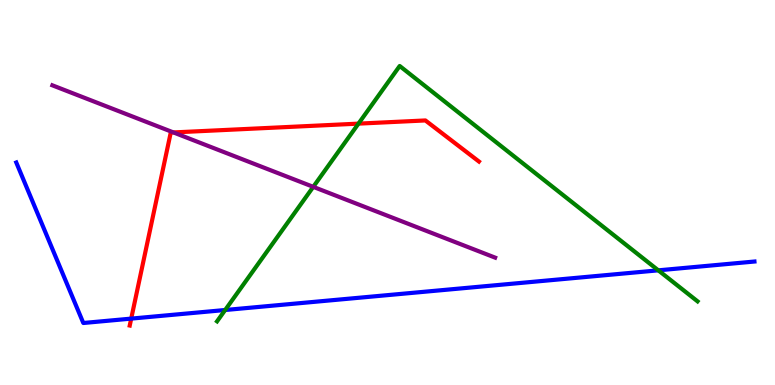[{'lines': ['blue', 'red'], 'intersections': [{'x': 1.69, 'y': 1.72}]}, {'lines': ['green', 'red'], 'intersections': [{'x': 4.63, 'y': 6.79}]}, {'lines': ['purple', 'red'], 'intersections': [{'x': 2.24, 'y': 6.56}]}, {'lines': ['blue', 'green'], 'intersections': [{'x': 2.91, 'y': 1.95}, {'x': 8.49, 'y': 2.98}]}, {'lines': ['blue', 'purple'], 'intersections': []}, {'lines': ['green', 'purple'], 'intersections': [{'x': 4.04, 'y': 5.15}]}]